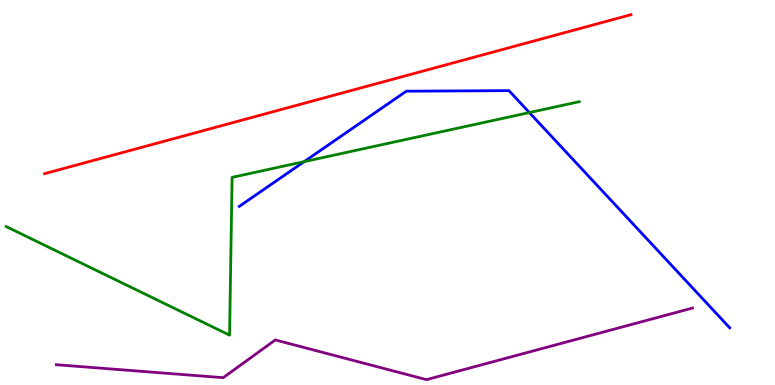[{'lines': ['blue', 'red'], 'intersections': []}, {'lines': ['green', 'red'], 'intersections': []}, {'lines': ['purple', 'red'], 'intersections': []}, {'lines': ['blue', 'green'], 'intersections': [{'x': 3.92, 'y': 5.8}, {'x': 6.83, 'y': 7.08}]}, {'lines': ['blue', 'purple'], 'intersections': []}, {'lines': ['green', 'purple'], 'intersections': []}]